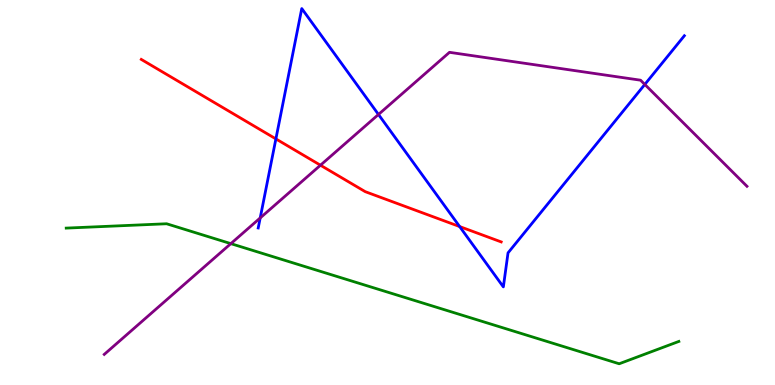[{'lines': ['blue', 'red'], 'intersections': [{'x': 3.56, 'y': 6.39}, {'x': 5.93, 'y': 4.12}]}, {'lines': ['green', 'red'], 'intersections': []}, {'lines': ['purple', 'red'], 'intersections': [{'x': 4.13, 'y': 5.71}]}, {'lines': ['blue', 'green'], 'intersections': []}, {'lines': ['blue', 'purple'], 'intersections': [{'x': 3.36, 'y': 4.34}, {'x': 4.88, 'y': 7.03}, {'x': 8.32, 'y': 7.81}]}, {'lines': ['green', 'purple'], 'intersections': [{'x': 2.98, 'y': 3.67}]}]